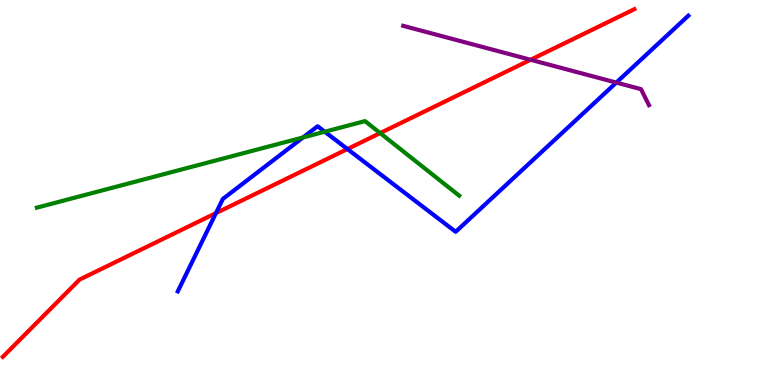[{'lines': ['blue', 'red'], 'intersections': [{'x': 2.79, 'y': 4.46}, {'x': 4.48, 'y': 6.13}]}, {'lines': ['green', 'red'], 'intersections': [{'x': 4.91, 'y': 6.54}]}, {'lines': ['purple', 'red'], 'intersections': [{'x': 6.85, 'y': 8.45}]}, {'lines': ['blue', 'green'], 'intersections': [{'x': 3.91, 'y': 6.43}, {'x': 4.19, 'y': 6.58}]}, {'lines': ['blue', 'purple'], 'intersections': [{'x': 7.95, 'y': 7.85}]}, {'lines': ['green', 'purple'], 'intersections': []}]